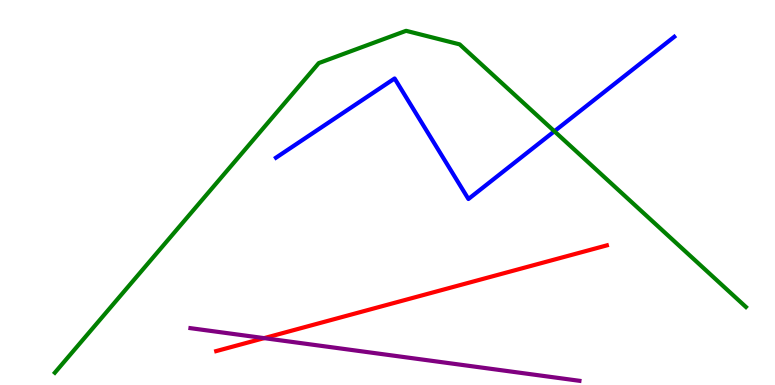[{'lines': ['blue', 'red'], 'intersections': []}, {'lines': ['green', 'red'], 'intersections': []}, {'lines': ['purple', 'red'], 'intersections': [{'x': 3.41, 'y': 1.22}]}, {'lines': ['blue', 'green'], 'intersections': [{'x': 7.15, 'y': 6.59}]}, {'lines': ['blue', 'purple'], 'intersections': []}, {'lines': ['green', 'purple'], 'intersections': []}]